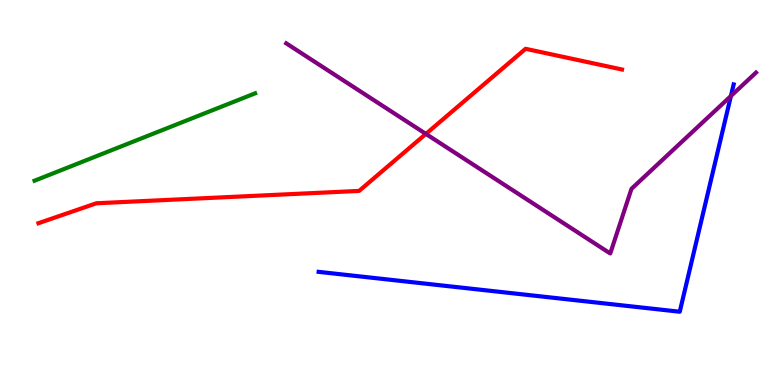[{'lines': ['blue', 'red'], 'intersections': []}, {'lines': ['green', 'red'], 'intersections': []}, {'lines': ['purple', 'red'], 'intersections': [{'x': 5.5, 'y': 6.52}]}, {'lines': ['blue', 'green'], 'intersections': []}, {'lines': ['blue', 'purple'], 'intersections': [{'x': 9.43, 'y': 7.51}]}, {'lines': ['green', 'purple'], 'intersections': []}]